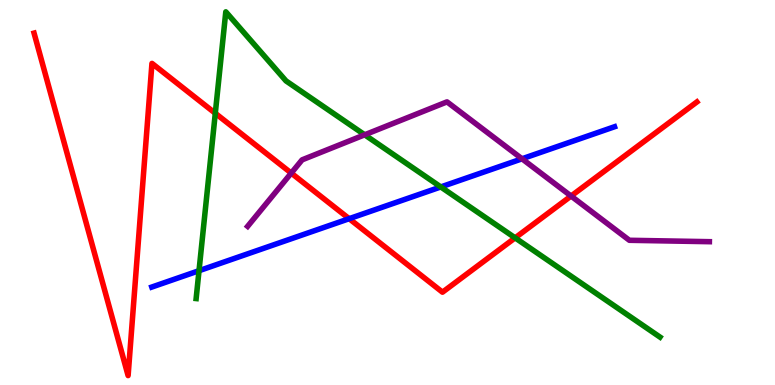[{'lines': ['blue', 'red'], 'intersections': [{'x': 4.51, 'y': 4.32}]}, {'lines': ['green', 'red'], 'intersections': [{'x': 2.78, 'y': 7.06}, {'x': 6.65, 'y': 3.82}]}, {'lines': ['purple', 'red'], 'intersections': [{'x': 3.76, 'y': 5.5}, {'x': 7.37, 'y': 4.91}]}, {'lines': ['blue', 'green'], 'intersections': [{'x': 2.57, 'y': 2.97}, {'x': 5.69, 'y': 5.14}]}, {'lines': ['blue', 'purple'], 'intersections': [{'x': 6.74, 'y': 5.88}]}, {'lines': ['green', 'purple'], 'intersections': [{'x': 4.71, 'y': 6.5}]}]